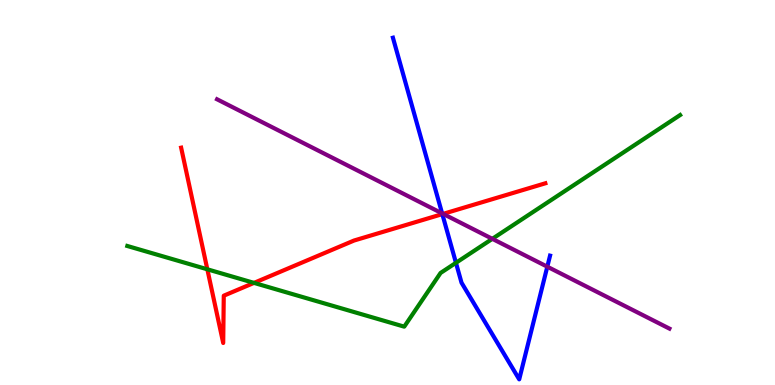[{'lines': ['blue', 'red'], 'intersections': [{'x': 5.71, 'y': 4.44}]}, {'lines': ['green', 'red'], 'intersections': [{'x': 2.68, 'y': 3.01}, {'x': 3.28, 'y': 2.65}]}, {'lines': ['purple', 'red'], 'intersections': [{'x': 5.72, 'y': 4.44}]}, {'lines': ['blue', 'green'], 'intersections': [{'x': 5.88, 'y': 3.17}]}, {'lines': ['blue', 'purple'], 'intersections': [{'x': 5.7, 'y': 4.46}, {'x': 7.06, 'y': 3.07}]}, {'lines': ['green', 'purple'], 'intersections': [{'x': 6.35, 'y': 3.8}]}]